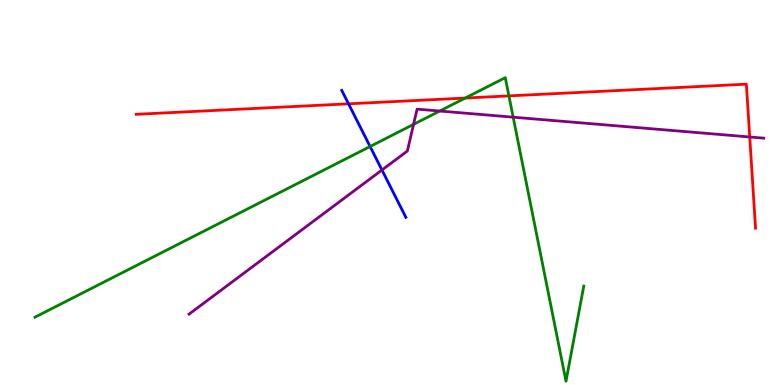[{'lines': ['blue', 'red'], 'intersections': [{'x': 4.5, 'y': 7.3}]}, {'lines': ['green', 'red'], 'intersections': [{'x': 6.0, 'y': 7.45}, {'x': 6.57, 'y': 7.51}]}, {'lines': ['purple', 'red'], 'intersections': [{'x': 9.67, 'y': 6.44}]}, {'lines': ['blue', 'green'], 'intersections': [{'x': 4.78, 'y': 6.19}]}, {'lines': ['blue', 'purple'], 'intersections': [{'x': 4.93, 'y': 5.58}]}, {'lines': ['green', 'purple'], 'intersections': [{'x': 5.34, 'y': 6.77}, {'x': 5.67, 'y': 7.12}, {'x': 6.62, 'y': 6.96}]}]